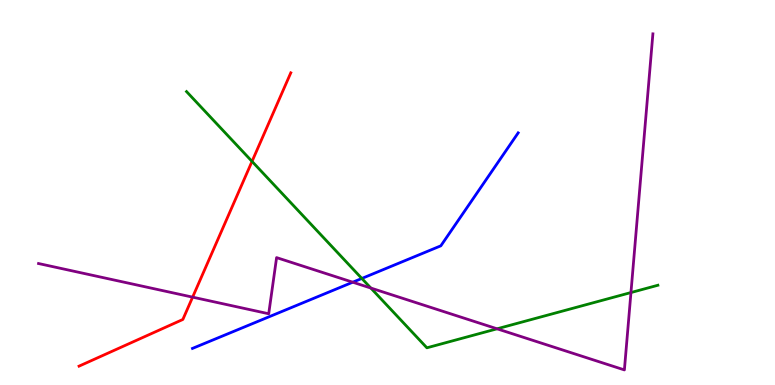[{'lines': ['blue', 'red'], 'intersections': []}, {'lines': ['green', 'red'], 'intersections': [{'x': 3.25, 'y': 5.81}]}, {'lines': ['purple', 'red'], 'intersections': [{'x': 2.49, 'y': 2.28}]}, {'lines': ['blue', 'green'], 'intersections': [{'x': 4.67, 'y': 2.77}]}, {'lines': ['blue', 'purple'], 'intersections': [{'x': 4.55, 'y': 2.67}]}, {'lines': ['green', 'purple'], 'intersections': [{'x': 4.78, 'y': 2.52}, {'x': 6.41, 'y': 1.46}, {'x': 8.14, 'y': 2.4}]}]